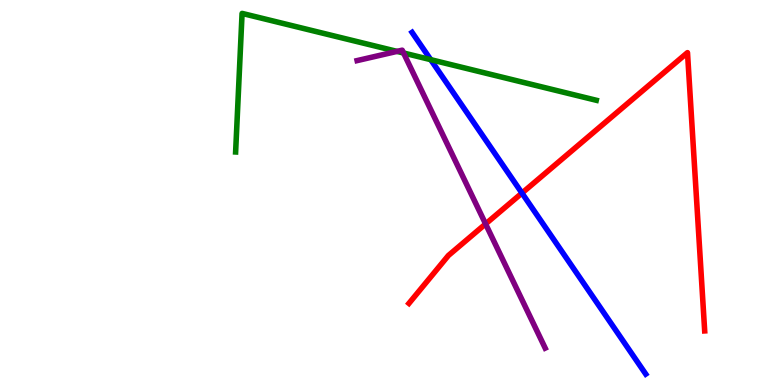[{'lines': ['blue', 'red'], 'intersections': [{'x': 6.73, 'y': 4.99}]}, {'lines': ['green', 'red'], 'intersections': []}, {'lines': ['purple', 'red'], 'intersections': [{'x': 6.27, 'y': 4.18}]}, {'lines': ['blue', 'green'], 'intersections': [{'x': 5.56, 'y': 8.45}]}, {'lines': ['blue', 'purple'], 'intersections': []}, {'lines': ['green', 'purple'], 'intersections': [{'x': 5.12, 'y': 8.67}, {'x': 5.21, 'y': 8.62}]}]